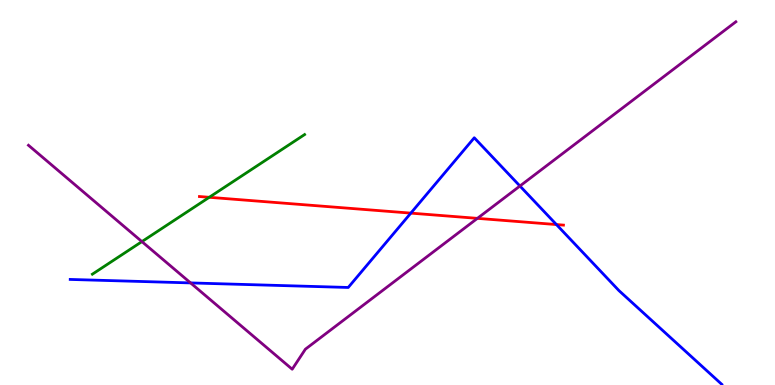[{'lines': ['blue', 'red'], 'intersections': [{'x': 5.3, 'y': 4.46}, {'x': 7.18, 'y': 4.17}]}, {'lines': ['green', 'red'], 'intersections': [{'x': 2.7, 'y': 4.88}]}, {'lines': ['purple', 'red'], 'intersections': [{'x': 6.16, 'y': 4.33}]}, {'lines': ['blue', 'green'], 'intersections': []}, {'lines': ['blue', 'purple'], 'intersections': [{'x': 2.46, 'y': 2.65}, {'x': 6.71, 'y': 5.17}]}, {'lines': ['green', 'purple'], 'intersections': [{'x': 1.83, 'y': 3.72}]}]